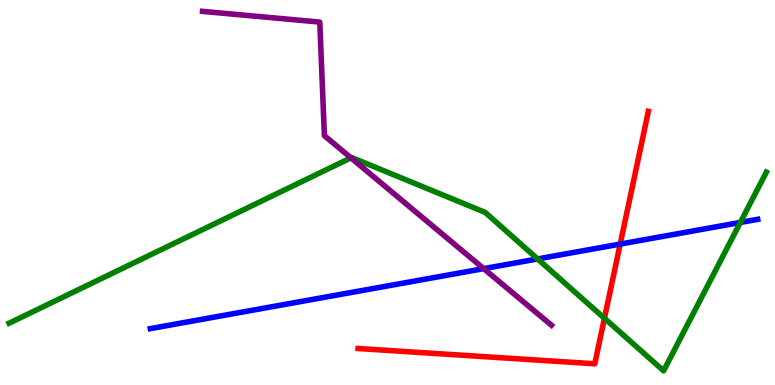[{'lines': ['blue', 'red'], 'intersections': [{'x': 8.0, 'y': 3.66}]}, {'lines': ['green', 'red'], 'intersections': [{'x': 7.8, 'y': 1.73}]}, {'lines': ['purple', 'red'], 'intersections': []}, {'lines': ['blue', 'green'], 'intersections': [{'x': 6.94, 'y': 3.27}, {'x': 9.55, 'y': 4.22}]}, {'lines': ['blue', 'purple'], 'intersections': [{'x': 6.24, 'y': 3.02}]}, {'lines': ['green', 'purple'], 'intersections': [{'x': 4.53, 'y': 5.9}]}]